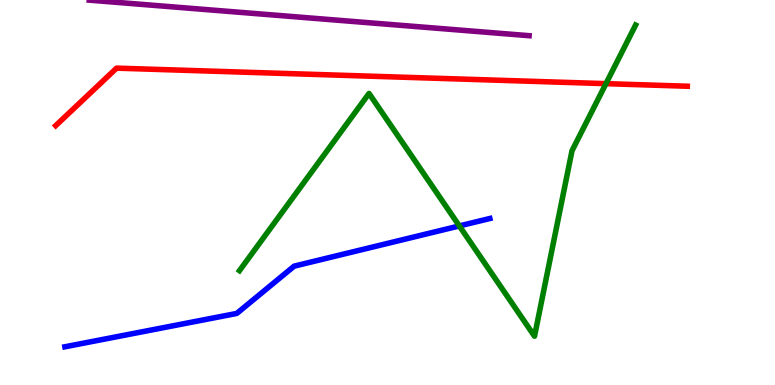[{'lines': ['blue', 'red'], 'intersections': []}, {'lines': ['green', 'red'], 'intersections': [{'x': 7.82, 'y': 7.83}]}, {'lines': ['purple', 'red'], 'intersections': []}, {'lines': ['blue', 'green'], 'intersections': [{'x': 5.93, 'y': 4.13}]}, {'lines': ['blue', 'purple'], 'intersections': []}, {'lines': ['green', 'purple'], 'intersections': []}]